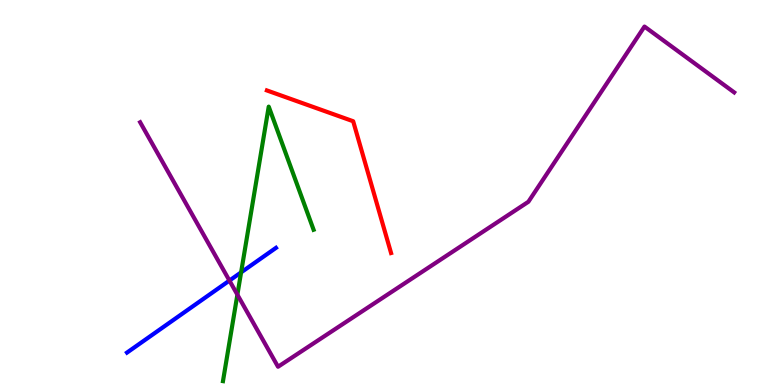[{'lines': ['blue', 'red'], 'intersections': []}, {'lines': ['green', 'red'], 'intersections': []}, {'lines': ['purple', 'red'], 'intersections': []}, {'lines': ['blue', 'green'], 'intersections': [{'x': 3.11, 'y': 2.93}]}, {'lines': ['blue', 'purple'], 'intersections': [{'x': 2.96, 'y': 2.71}]}, {'lines': ['green', 'purple'], 'intersections': [{'x': 3.06, 'y': 2.35}]}]